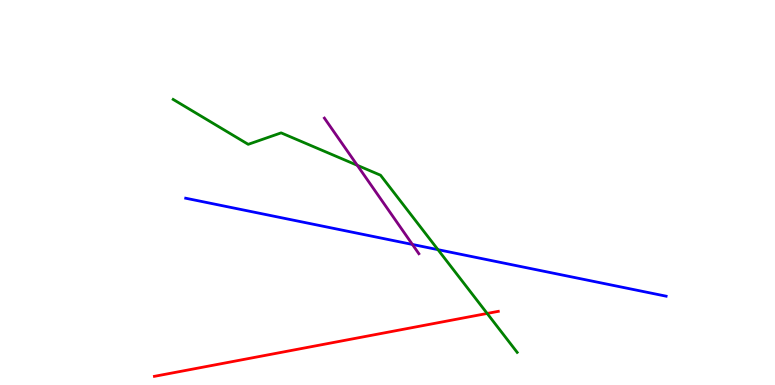[{'lines': ['blue', 'red'], 'intersections': []}, {'lines': ['green', 'red'], 'intersections': [{'x': 6.29, 'y': 1.86}]}, {'lines': ['purple', 'red'], 'intersections': []}, {'lines': ['blue', 'green'], 'intersections': [{'x': 5.65, 'y': 3.52}]}, {'lines': ['blue', 'purple'], 'intersections': [{'x': 5.32, 'y': 3.65}]}, {'lines': ['green', 'purple'], 'intersections': [{'x': 4.61, 'y': 5.71}]}]